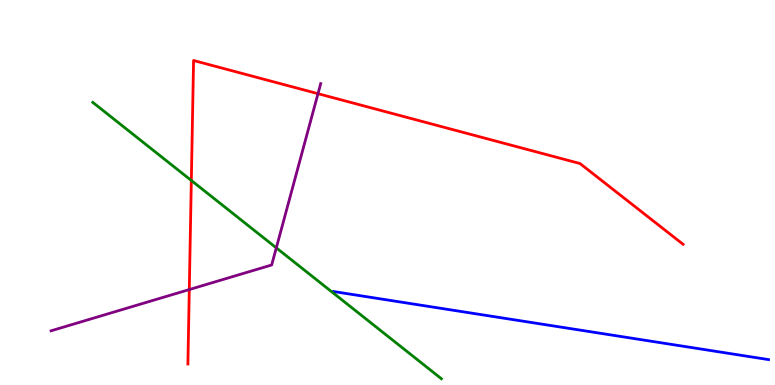[{'lines': ['blue', 'red'], 'intersections': []}, {'lines': ['green', 'red'], 'intersections': [{'x': 2.47, 'y': 5.31}]}, {'lines': ['purple', 'red'], 'intersections': [{'x': 2.44, 'y': 2.48}, {'x': 4.1, 'y': 7.57}]}, {'lines': ['blue', 'green'], 'intersections': []}, {'lines': ['blue', 'purple'], 'intersections': []}, {'lines': ['green', 'purple'], 'intersections': [{'x': 3.57, 'y': 3.56}]}]